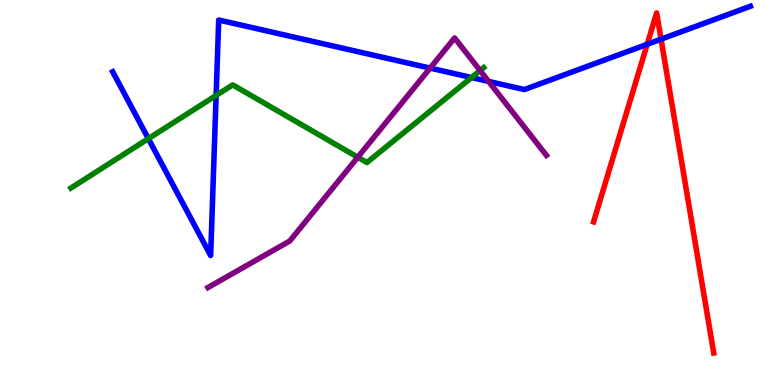[{'lines': ['blue', 'red'], 'intersections': [{'x': 8.35, 'y': 8.85}, {'x': 8.53, 'y': 8.98}]}, {'lines': ['green', 'red'], 'intersections': []}, {'lines': ['purple', 'red'], 'intersections': []}, {'lines': ['blue', 'green'], 'intersections': [{'x': 1.91, 'y': 6.4}, {'x': 2.79, 'y': 7.52}, {'x': 6.08, 'y': 7.99}]}, {'lines': ['blue', 'purple'], 'intersections': [{'x': 5.55, 'y': 8.23}, {'x': 6.3, 'y': 7.89}]}, {'lines': ['green', 'purple'], 'intersections': [{'x': 4.62, 'y': 5.92}, {'x': 6.19, 'y': 8.17}]}]